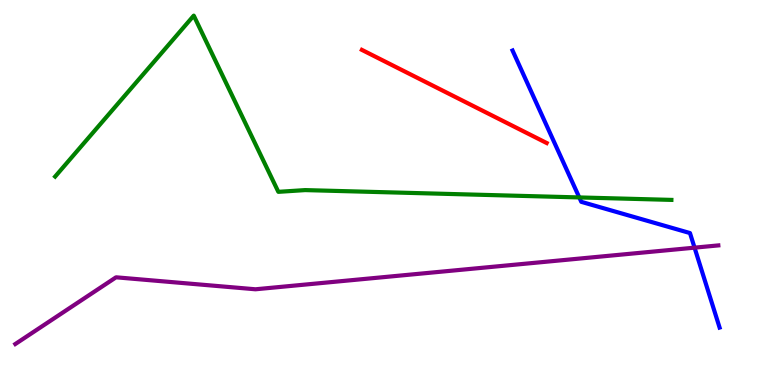[{'lines': ['blue', 'red'], 'intersections': []}, {'lines': ['green', 'red'], 'intersections': []}, {'lines': ['purple', 'red'], 'intersections': []}, {'lines': ['blue', 'green'], 'intersections': [{'x': 7.47, 'y': 4.87}]}, {'lines': ['blue', 'purple'], 'intersections': [{'x': 8.96, 'y': 3.57}]}, {'lines': ['green', 'purple'], 'intersections': []}]